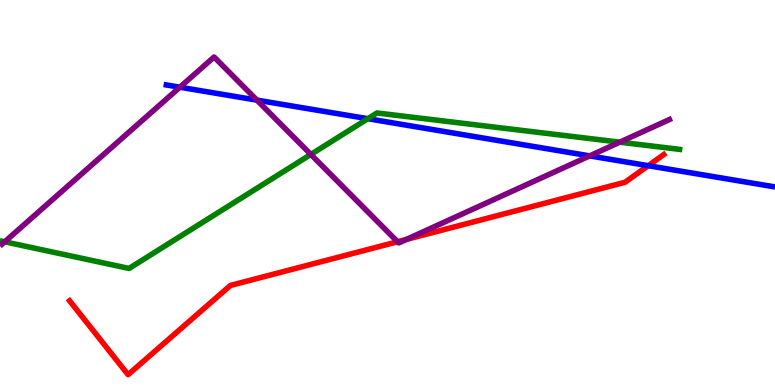[{'lines': ['blue', 'red'], 'intersections': [{'x': 8.36, 'y': 5.7}]}, {'lines': ['green', 'red'], 'intersections': []}, {'lines': ['purple', 'red'], 'intersections': [{'x': 5.13, 'y': 3.72}, {'x': 5.24, 'y': 3.78}]}, {'lines': ['blue', 'green'], 'intersections': [{'x': 4.75, 'y': 6.92}]}, {'lines': ['blue', 'purple'], 'intersections': [{'x': 2.32, 'y': 7.73}, {'x': 3.32, 'y': 7.4}, {'x': 7.61, 'y': 5.95}]}, {'lines': ['green', 'purple'], 'intersections': [{'x': 0.0609, 'y': 3.72}, {'x': 4.01, 'y': 5.99}, {'x': 8.0, 'y': 6.31}]}]